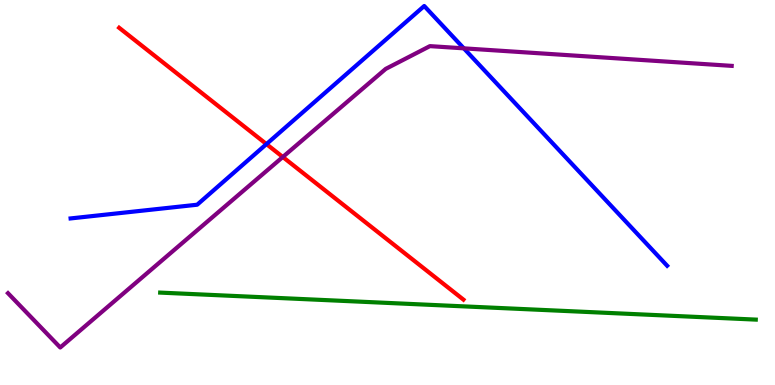[{'lines': ['blue', 'red'], 'intersections': [{'x': 3.44, 'y': 6.26}]}, {'lines': ['green', 'red'], 'intersections': []}, {'lines': ['purple', 'red'], 'intersections': [{'x': 3.65, 'y': 5.92}]}, {'lines': ['blue', 'green'], 'intersections': []}, {'lines': ['blue', 'purple'], 'intersections': [{'x': 5.98, 'y': 8.74}]}, {'lines': ['green', 'purple'], 'intersections': []}]